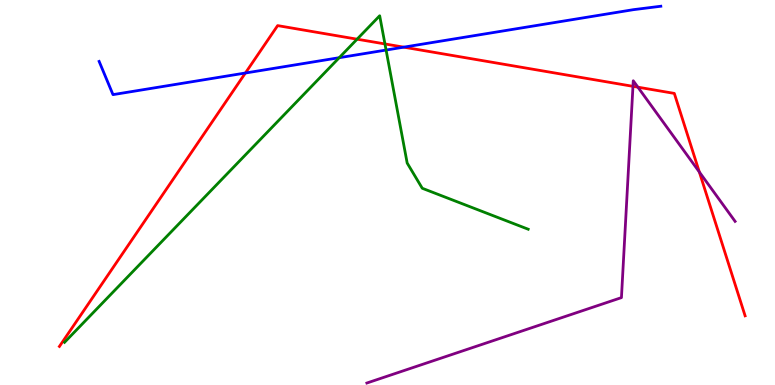[{'lines': ['blue', 'red'], 'intersections': [{'x': 3.17, 'y': 8.1}, {'x': 5.21, 'y': 8.78}]}, {'lines': ['green', 'red'], 'intersections': [{'x': 4.61, 'y': 8.98}, {'x': 4.97, 'y': 8.86}]}, {'lines': ['purple', 'red'], 'intersections': [{'x': 8.17, 'y': 7.76}, {'x': 8.23, 'y': 7.74}, {'x': 9.02, 'y': 5.53}]}, {'lines': ['blue', 'green'], 'intersections': [{'x': 4.38, 'y': 8.5}, {'x': 4.98, 'y': 8.7}]}, {'lines': ['blue', 'purple'], 'intersections': []}, {'lines': ['green', 'purple'], 'intersections': []}]